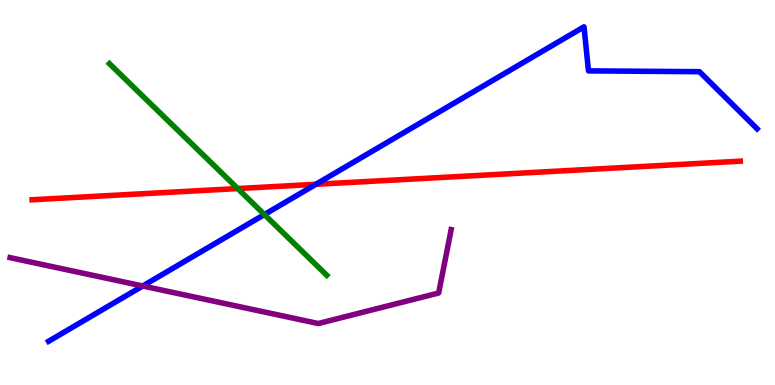[{'lines': ['blue', 'red'], 'intersections': [{'x': 4.08, 'y': 5.21}]}, {'lines': ['green', 'red'], 'intersections': [{'x': 3.07, 'y': 5.1}]}, {'lines': ['purple', 'red'], 'intersections': []}, {'lines': ['blue', 'green'], 'intersections': [{'x': 3.41, 'y': 4.43}]}, {'lines': ['blue', 'purple'], 'intersections': [{'x': 1.84, 'y': 2.57}]}, {'lines': ['green', 'purple'], 'intersections': []}]